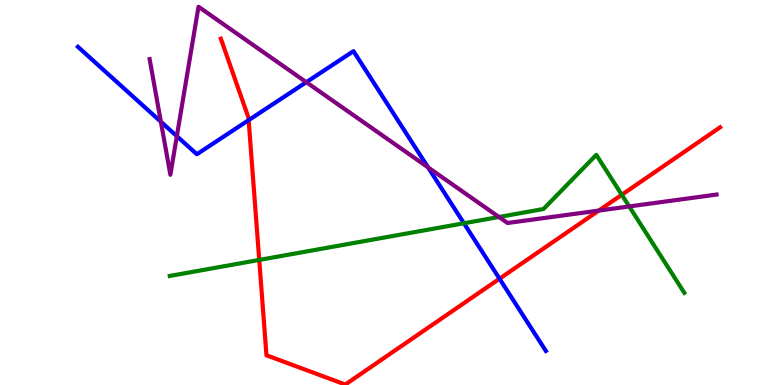[{'lines': ['blue', 'red'], 'intersections': [{'x': 3.21, 'y': 6.88}, {'x': 6.45, 'y': 2.76}]}, {'lines': ['green', 'red'], 'intersections': [{'x': 3.35, 'y': 3.25}, {'x': 8.02, 'y': 4.94}]}, {'lines': ['purple', 'red'], 'intersections': [{'x': 7.73, 'y': 4.53}]}, {'lines': ['blue', 'green'], 'intersections': [{'x': 5.99, 'y': 4.2}]}, {'lines': ['blue', 'purple'], 'intersections': [{'x': 2.08, 'y': 6.84}, {'x': 2.28, 'y': 6.46}, {'x': 3.95, 'y': 7.86}, {'x': 5.52, 'y': 5.65}]}, {'lines': ['green', 'purple'], 'intersections': [{'x': 6.44, 'y': 4.36}, {'x': 8.12, 'y': 4.64}]}]